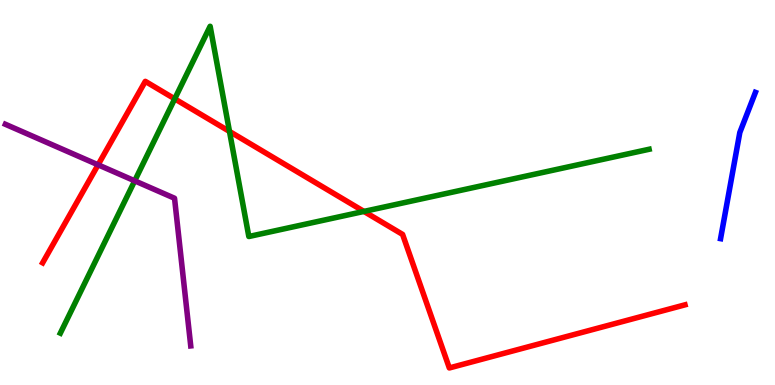[{'lines': ['blue', 'red'], 'intersections': []}, {'lines': ['green', 'red'], 'intersections': [{'x': 2.25, 'y': 7.43}, {'x': 2.96, 'y': 6.59}, {'x': 4.7, 'y': 4.51}]}, {'lines': ['purple', 'red'], 'intersections': [{'x': 1.27, 'y': 5.72}]}, {'lines': ['blue', 'green'], 'intersections': []}, {'lines': ['blue', 'purple'], 'intersections': []}, {'lines': ['green', 'purple'], 'intersections': [{'x': 1.74, 'y': 5.3}]}]